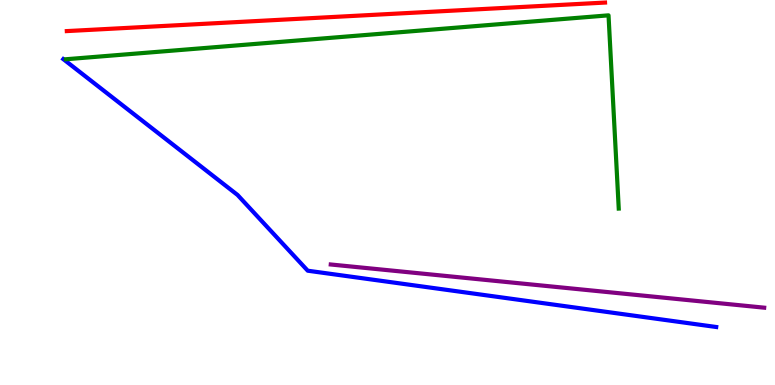[{'lines': ['blue', 'red'], 'intersections': []}, {'lines': ['green', 'red'], 'intersections': []}, {'lines': ['purple', 'red'], 'intersections': []}, {'lines': ['blue', 'green'], 'intersections': []}, {'lines': ['blue', 'purple'], 'intersections': []}, {'lines': ['green', 'purple'], 'intersections': []}]